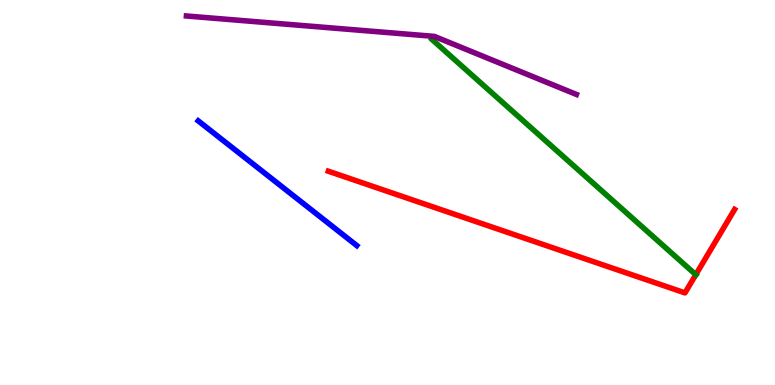[{'lines': ['blue', 'red'], 'intersections': []}, {'lines': ['green', 'red'], 'intersections': [{'x': 8.98, 'y': 2.87}]}, {'lines': ['purple', 'red'], 'intersections': []}, {'lines': ['blue', 'green'], 'intersections': []}, {'lines': ['blue', 'purple'], 'intersections': []}, {'lines': ['green', 'purple'], 'intersections': []}]